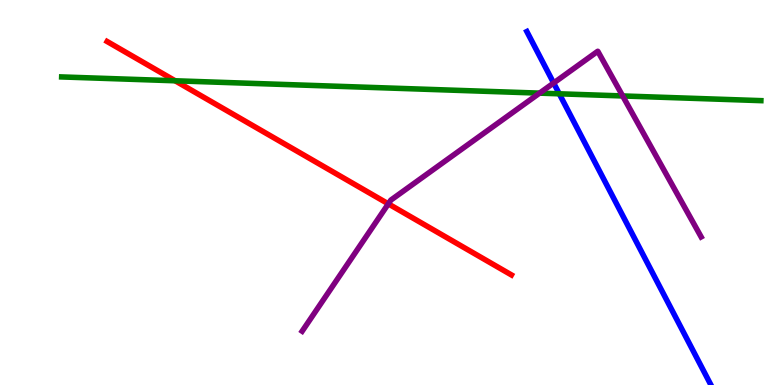[{'lines': ['blue', 'red'], 'intersections': []}, {'lines': ['green', 'red'], 'intersections': [{'x': 2.26, 'y': 7.9}]}, {'lines': ['purple', 'red'], 'intersections': [{'x': 5.01, 'y': 4.71}]}, {'lines': ['blue', 'green'], 'intersections': [{'x': 7.22, 'y': 7.56}]}, {'lines': ['blue', 'purple'], 'intersections': [{'x': 7.14, 'y': 7.84}]}, {'lines': ['green', 'purple'], 'intersections': [{'x': 6.96, 'y': 7.58}, {'x': 8.03, 'y': 7.51}]}]